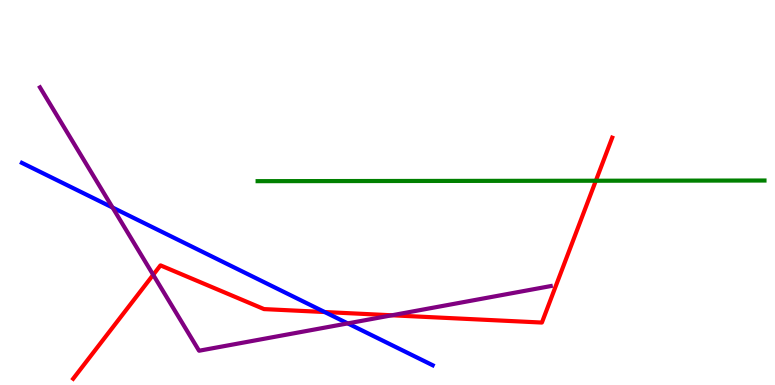[{'lines': ['blue', 'red'], 'intersections': [{'x': 4.19, 'y': 1.9}]}, {'lines': ['green', 'red'], 'intersections': [{'x': 7.69, 'y': 5.31}]}, {'lines': ['purple', 'red'], 'intersections': [{'x': 1.98, 'y': 2.86}, {'x': 5.06, 'y': 1.81}]}, {'lines': ['blue', 'green'], 'intersections': []}, {'lines': ['blue', 'purple'], 'intersections': [{'x': 1.45, 'y': 4.61}, {'x': 4.49, 'y': 1.6}]}, {'lines': ['green', 'purple'], 'intersections': []}]